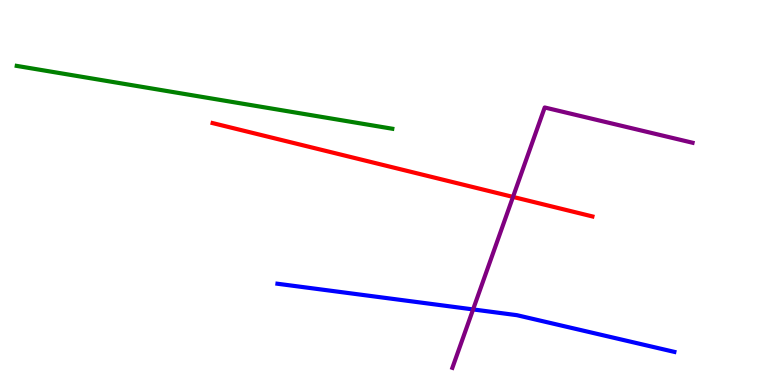[{'lines': ['blue', 'red'], 'intersections': []}, {'lines': ['green', 'red'], 'intersections': []}, {'lines': ['purple', 'red'], 'intersections': [{'x': 6.62, 'y': 4.89}]}, {'lines': ['blue', 'green'], 'intersections': []}, {'lines': ['blue', 'purple'], 'intersections': [{'x': 6.1, 'y': 1.96}]}, {'lines': ['green', 'purple'], 'intersections': []}]